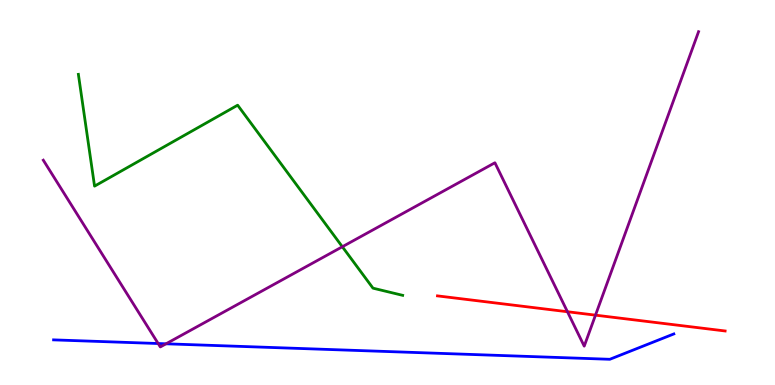[{'lines': ['blue', 'red'], 'intersections': []}, {'lines': ['green', 'red'], 'intersections': []}, {'lines': ['purple', 'red'], 'intersections': [{'x': 7.32, 'y': 1.9}, {'x': 7.68, 'y': 1.81}]}, {'lines': ['blue', 'green'], 'intersections': []}, {'lines': ['blue', 'purple'], 'intersections': [{'x': 2.04, 'y': 1.08}, {'x': 2.14, 'y': 1.07}]}, {'lines': ['green', 'purple'], 'intersections': [{'x': 4.42, 'y': 3.59}]}]